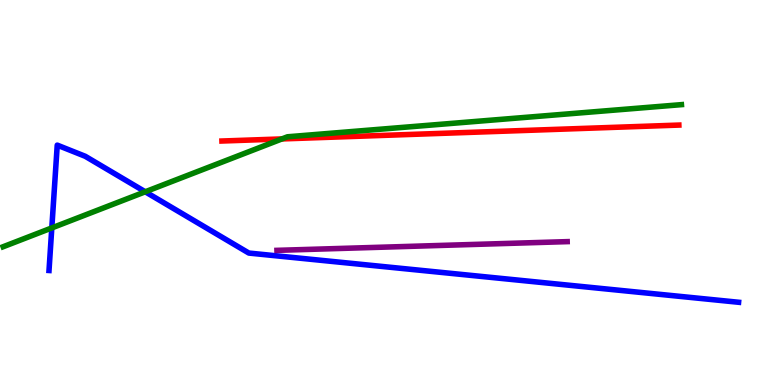[{'lines': ['blue', 'red'], 'intersections': []}, {'lines': ['green', 'red'], 'intersections': [{'x': 3.64, 'y': 6.39}]}, {'lines': ['purple', 'red'], 'intersections': []}, {'lines': ['blue', 'green'], 'intersections': [{'x': 0.668, 'y': 4.08}, {'x': 1.87, 'y': 5.02}]}, {'lines': ['blue', 'purple'], 'intersections': []}, {'lines': ['green', 'purple'], 'intersections': []}]